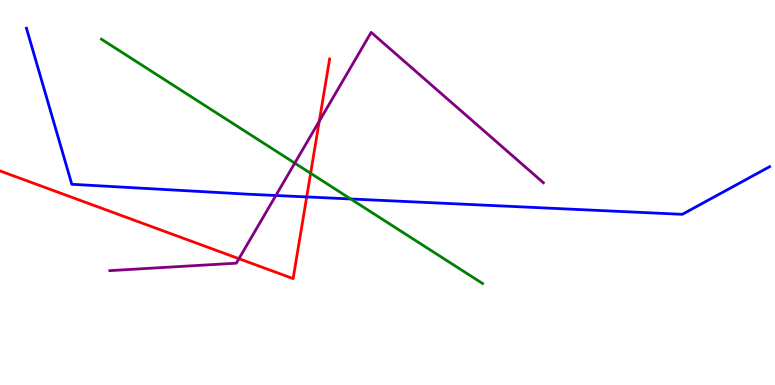[{'lines': ['blue', 'red'], 'intersections': [{'x': 3.96, 'y': 4.89}]}, {'lines': ['green', 'red'], 'intersections': [{'x': 4.01, 'y': 5.5}]}, {'lines': ['purple', 'red'], 'intersections': [{'x': 3.08, 'y': 3.28}, {'x': 4.12, 'y': 6.85}]}, {'lines': ['blue', 'green'], 'intersections': [{'x': 4.53, 'y': 4.83}]}, {'lines': ['blue', 'purple'], 'intersections': [{'x': 3.56, 'y': 4.92}]}, {'lines': ['green', 'purple'], 'intersections': [{'x': 3.8, 'y': 5.76}]}]